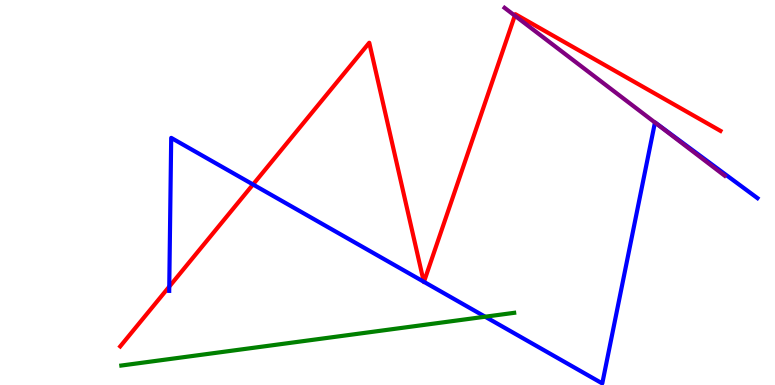[{'lines': ['blue', 'red'], 'intersections': [{'x': 2.18, 'y': 2.56}, {'x': 3.26, 'y': 5.21}, {'x': 5.47, 'y': 2.68}, {'x': 5.47, 'y': 2.68}]}, {'lines': ['green', 'red'], 'intersections': []}, {'lines': ['purple', 'red'], 'intersections': [{'x': 6.64, 'y': 9.59}]}, {'lines': ['blue', 'green'], 'intersections': [{'x': 6.26, 'y': 1.77}]}, {'lines': ['blue', 'purple'], 'intersections': [{'x': 8.45, 'y': 6.82}]}, {'lines': ['green', 'purple'], 'intersections': []}]